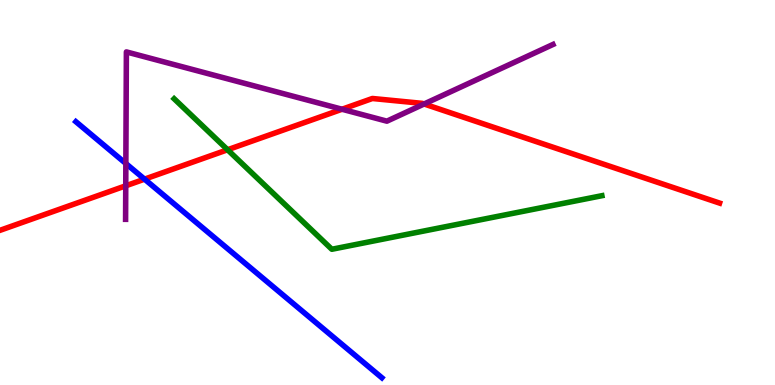[{'lines': ['blue', 'red'], 'intersections': [{'x': 1.87, 'y': 5.35}]}, {'lines': ['green', 'red'], 'intersections': [{'x': 2.94, 'y': 6.11}]}, {'lines': ['purple', 'red'], 'intersections': [{'x': 1.62, 'y': 5.17}, {'x': 4.41, 'y': 7.16}, {'x': 5.47, 'y': 7.3}]}, {'lines': ['blue', 'green'], 'intersections': []}, {'lines': ['blue', 'purple'], 'intersections': [{'x': 1.62, 'y': 5.75}]}, {'lines': ['green', 'purple'], 'intersections': []}]